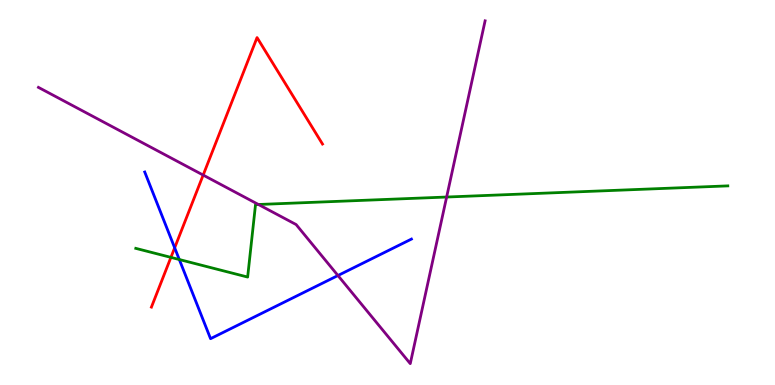[{'lines': ['blue', 'red'], 'intersections': [{'x': 2.25, 'y': 3.56}]}, {'lines': ['green', 'red'], 'intersections': [{'x': 2.21, 'y': 3.31}]}, {'lines': ['purple', 'red'], 'intersections': [{'x': 2.62, 'y': 5.45}]}, {'lines': ['blue', 'green'], 'intersections': [{'x': 2.31, 'y': 3.26}]}, {'lines': ['blue', 'purple'], 'intersections': [{'x': 4.36, 'y': 2.84}]}, {'lines': ['green', 'purple'], 'intersections': [{'x': 3.33, 'y': 4.69}, {'x': 5.76, 'y': 4.88}]}]